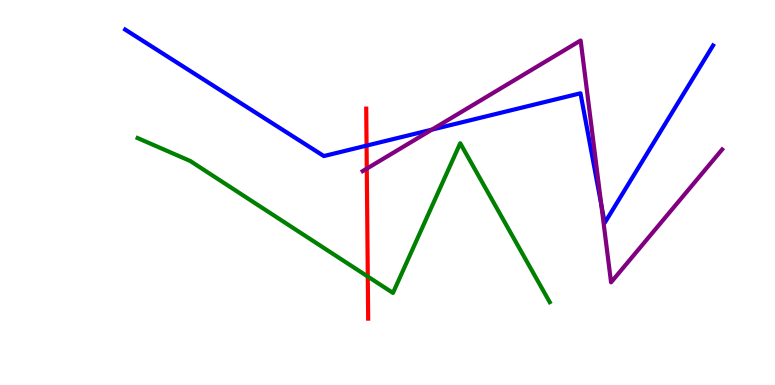[{'lines': ['blue', 'red'], 'intersections': [{'x': 4.73, 'y': 6.22}]}, {'lines': ['green', 'red'], 'intersections': [{'x': 4.75, 'y': 2.82}]}, {'lines': ['purple', 'red'], 'intersections': [{'x': 4.73, 'y': 5.62}]}, {'lines': ['blue', 'green'], 'intersections': []}, {'lines': ['blue', 'purple'], 'intersections': [{'x': 5.57, 'y': 6.63}, {'x': 7.76, 'y': 4.68}]}, {'lines': ['green', 'purple'], 'intersections': []}]